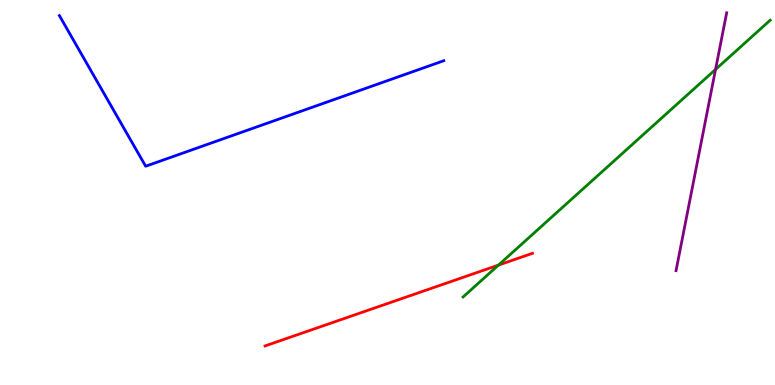[{'lines': ['blue', 'red'], 'intersections': []}, {'lines': ['green', 'red'], 'intersections': [{'x': 6.43, 'y': 3.11}]}, {'lines': ['purple', 'red'], 'intersections': []}, {'lines': ['blue', 'green'], 'intersections': []}, {'lines': ['blue', 'purple'], 'intersections': []}, {'lines': ['green', 'purple'], 'intersections': [{'x': 9.23, 'y': 8.2}]}]